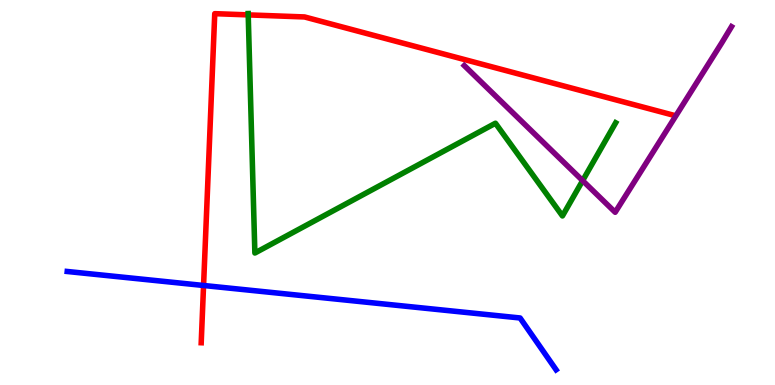[{'lines': ['blue', 'red'], 'intersections': [{'x': 2.63, 'y': 2.59}]}, {'lines': ['green', 'red'], 'intersections': [{'x': 3.2, 'y': 9.61}]}, {'lines': ['purple', 'red'], 'intersections': []}, {'lines': ['blue', 'green'], 'intersections': []}, {'lines': ['blue', 'purple'], 'intersections': []}, {'lines': ['green', 'purple'], 'intersections': [{'x': 7.52, 'y': 5.31}]}]